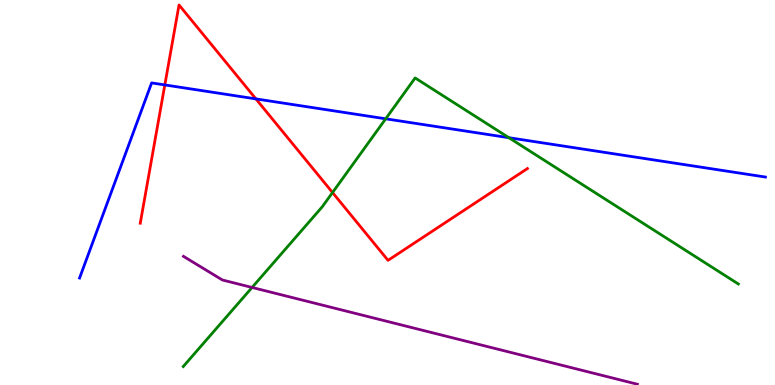[{'lines': ['blue', 'red'], 'intersections': [{'x': 2.13, 'y': 7.79}, {'x': 3.3, 'y': 7.43}]}, {'lines': ['green', 'red'], 'intersections': [{'x': 4.29, 'y': 5.0}]}, {'lines': ['purple', 'red'], 'intersections': []}, {'lines': ['blue', 'green'], 'intersections': [{'x': 4.98, 'y': 6.91}, {'x': 6.57, 'y': 6.42}]}, {'lines': ['blue', 'purple'], 'intersections': []}, {'lines': ['green', 'purple'], 'intersections': [{'x': 3.25, 'y': 2.53}]}]